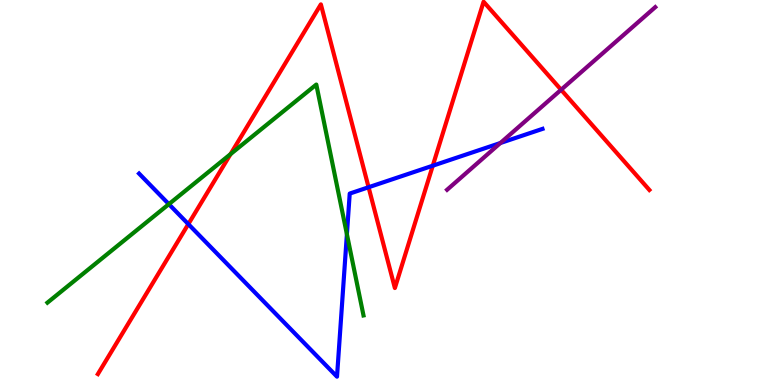[{'lines': ['blue', 'red'], 'intersections': [{'x': 2.43, 'y': 4.18}, {'x': 4.76, 'y': 5.14}, {'x': 5.58, 'y': 5.7}]}, {'lines': ['green', 'red'], 'intersections': [{'x': 2.97, 'y': 6.0}]}, {'lines': ['purple', 'red'], 'intersections': [{'x': 7.24, 'y': 7.67}]}, {'lines': ['blue', 'green'], 'intersections': [{'x': 2.18, 'y': 4.7}, {'x': 4.48, 'y': 3.92}]}, {'lines': ['blue', 'purple'], 'intersections': [{'x': 6.46, 'y': 6.29}]}, {'lines': ['green', 'purple'], 'intersections': []}]